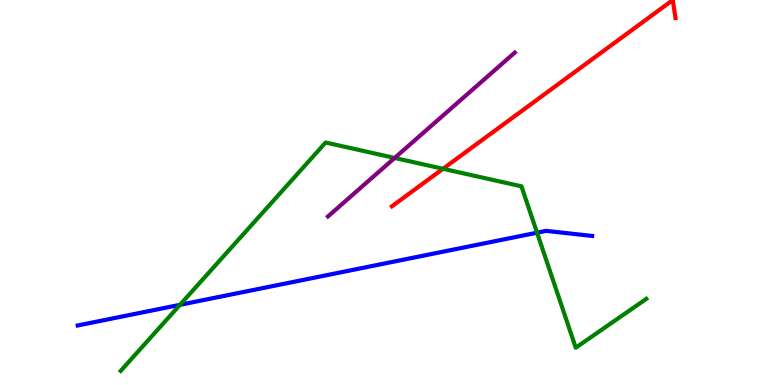[{'lines': ['blue', 'red'], 'intersections': []}, {'lines': ['green', 'red'], 'intersections': [{'x': 5.72, 'y': 5.62}]}, {'lines': ['purple', 'red'], 'intersections': []}, {'lines': ['blue', 'green'], 'intersections': [{'x': 2.32, 'y': 2.08}, {'x': 6.93, 'y': 3.96}]}, {'lines': ['blue', 'purple'], 'intersections': []}, {'lines': ['green', 'purple'], 'intersections': [{'x': 5.09, 'y': 5.9}]}]